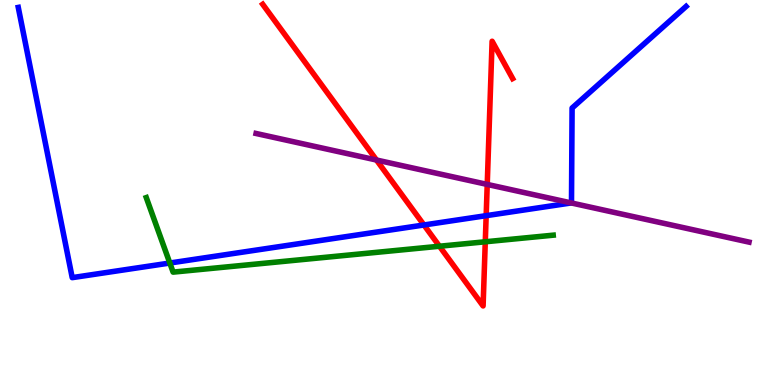[{'lines': ['blue', 'red'], 'intersections': [{'x': 5.47, 'y': 4.16}, {'x': 6.27, 'y': 4.4}]}, {'lines': ['green', 'red'], 'intersections': [{'x': 5.67, 'y': 3.6}, {'x': 6.26, 'y': 3.72}]}, {'lines': ['purple', 'red'], 'intersections': [{'x': 4.86, 'y': 5.84}, {'x': 6.29, 'y': 5.21}]}, {'lines': ['blue', 'green'], 'intersections': [{'x': 2.19, 'y': 3.17}]}, {'lines': ['blue', 'purple'], 'intersections': [{'x': 7.37, 'y': 4.73}]}, {'lines': ['green', 'purple'], 'intersections': []}]